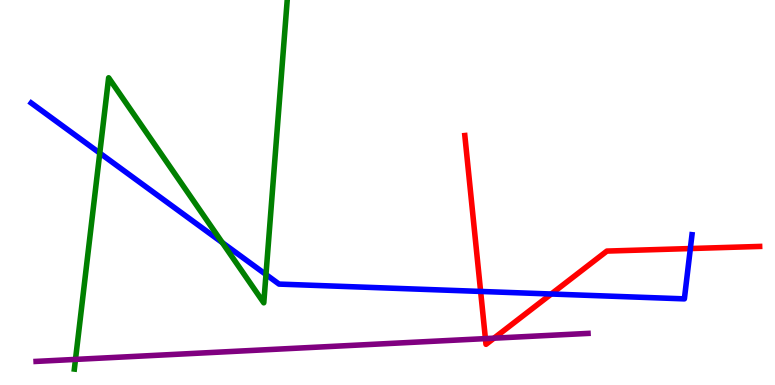[{'lines': ['blue', 'red'], 'intersections': [{'x': 6.2, 'y': 2.43}, {'x': 7.11, 'y': 2.36}, {'x': 8.91, 'y': 3.54}]}, {'lines': ['green', 'red'], 'intersections': []}, {'lines': ['purple', 'red'], 'intersections': [{'x': 6.26, 'y': 1.2}, {'x': 6.37, 'y': 1.22}]}, {'lines': ['blue', 'green'], 'intersections': [{'x': 1.29, 'y': 6.02}, {'x': 2.87, 'y': 3.7}, {'x': 3.43, 'y': 2.87}]}, {'lines': ['blue', 'purple'], 'intersections': []}, {'lines': ['green', 'purple'], 'intersections': [{'x': 0.974, 'y': 0.665}]}]